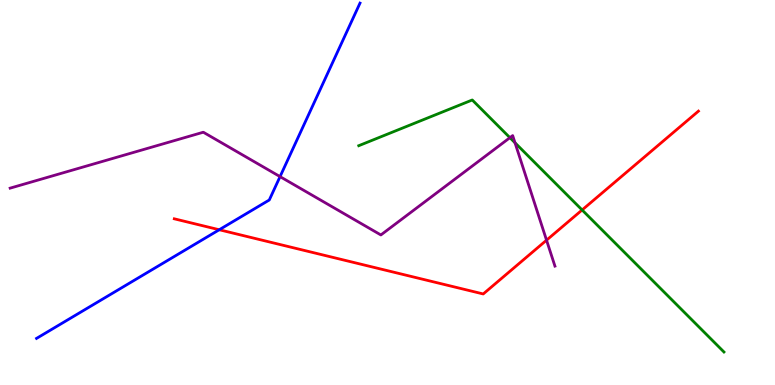[{'lines': ['blue', 'red'], 'intersections': [{'x': 2.83, 'y': 4.03}]}, {'lines': ['green', 'red'], 'intersections': [{'x': 7.51, 'y': 4.55}]}, {'lines': ['purple', 'red'], 'intersections': [{'x': 7.05, 'y': 3.76}]}, {'lines': ['blue', 'green'], 'intersections': []}, {'lines': ['blue', 'purple'], 'intersections': [{'x': 3.61, 'y': 5.41}]}, {'lines': ['green', 'purple'], 'intersections': [{'x': 6.58, 'y': 6.42}, {'x': 6.65, 'y': 6.29}]}]